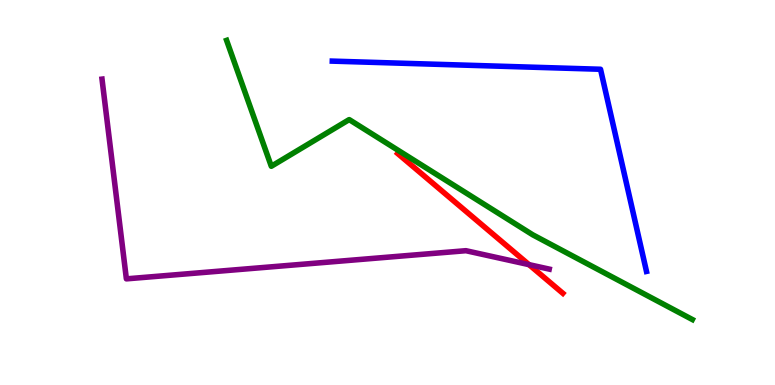[{'lines': ['blue', 'red'], 'intersections': []}, {'lines': ['green', 'red'], 'intersections': []}, {'lines': ['purple', 'red'], 'intersections': [{'x': 6.83, 'y': 3.13}]}, {'lines': ['blue', 'green'], 'intersections': []}, {'lines': ['blue', 'purple'], 'intersections': []}, {'lines': ['green', 'purple'], 'intersections': []}]